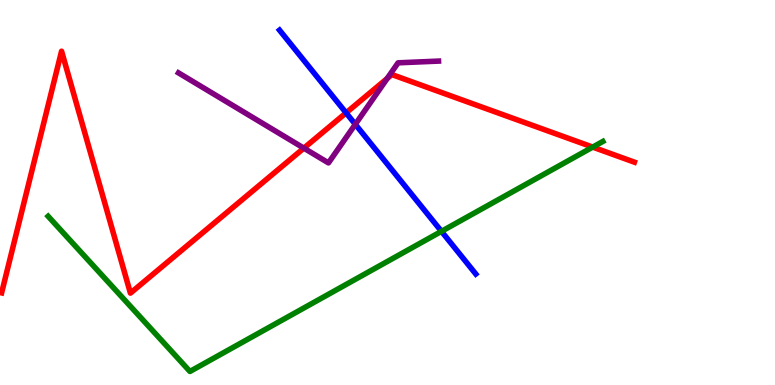[{'lines': ['blue', 'red'], 'intersections': [{'x': 4.47, 'y': 7.07}]}, {'lines': ['green', 'red'], 'intersections': [{'x': 7.65, 'y': 6.18}]}, {'lines': ['purple', 'red'], 'intersections': [{'x': 3.92, 'y': 6.15}, {'x': 5.0, 'y': 7.96}]}, {'lines': ['blue', 'green'], 'intersections': [{'x': 5.7, 'y': 3.99}]}, {'lines': ['blue', 'purple'], 'intersections': [{'x': 4.58, 'y': 6.77}]}, {'lines': ['green', 'purple'], 'intersections': []}]